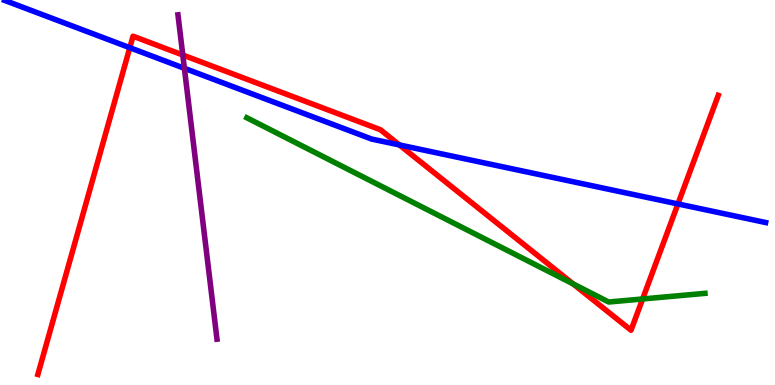[{'lines': ['blue', 'red'], 'intersections': [{'x': 1.67, 'y': 8.76}, {'x': 5.15, 'y': 6.24}, {'x': 8.75, 'y': 4.7}]}, {'lines': ['green', 'red'], 'intersections': [{'x': 7.4, 'y': 2.63}, {'x': 8.29, 'y': 2.23}]}, {'lines': ['purple', 'red'], 'intersections': [{'x': 2.36, 'y': 8.57}]}, {'lines': ['blue', 'green'], 'intersections': []}, {'lines': ['blue', 'purple'], 'intersections': [{'x': 2.38, 'y': 8.23}]}, {'lines': ['green', 'purple'], 'intersections': []}]